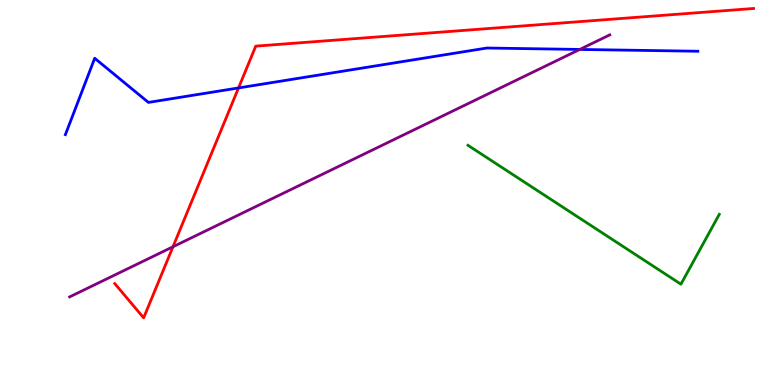[{'lines': ['blue', 'red'], 'intersections': [{'x': 3.08, 'y': 7.72}]}, {'lines': ['green', 'red'], 'intersections': []}, {'lines': ['purple', 'red'], 'intersections': [{'x': 2.23, 'y': 3.59}]}, {'lines': ['blue', 'green'], 'intersections': []}, {'lines': ['blue', 'purple'], 'intersections': [{'x': 7.48, 'y': 8.72}]}, {'lines': ['green', 'purple'], 'intersections': []}]